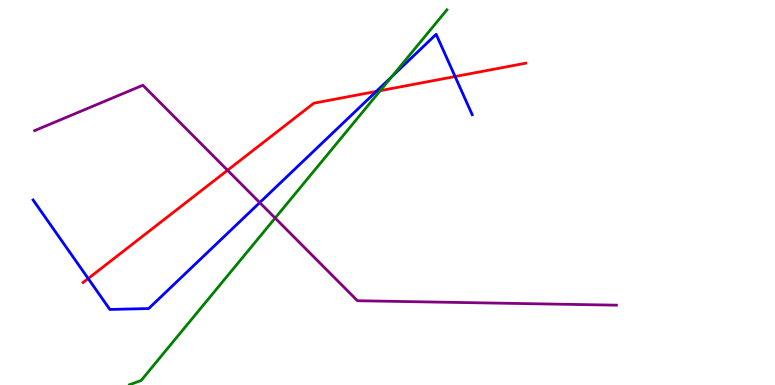[{'lines': ['blue', 'red'], 'intersections': [{'x': 1.14, 'y': 2.77}, {'x': 4.86, 'y': 7.63}, {'x': 5.87, 'y': 8.01}]}, {'lines': ['green', 'red'], 'intersections': [{'x': 4.91, 'y': 7.65}]}, {'lines': ['purple', 'red'], 'intersections': [{'x': 2.94, 'y': 5.58}]}, {'lines': ['blue', 'green'], 'intersections': [{'x': 5.06, 'y': 8.01}]}, {'lines': ['blue', 'purple'], 'intersections': [{'x': 3.35, 'y': 4.74}]}, {'lines': ['green', 'purple'], 'intersections': [{'x': 3.55, 'y': 4.34}]}]